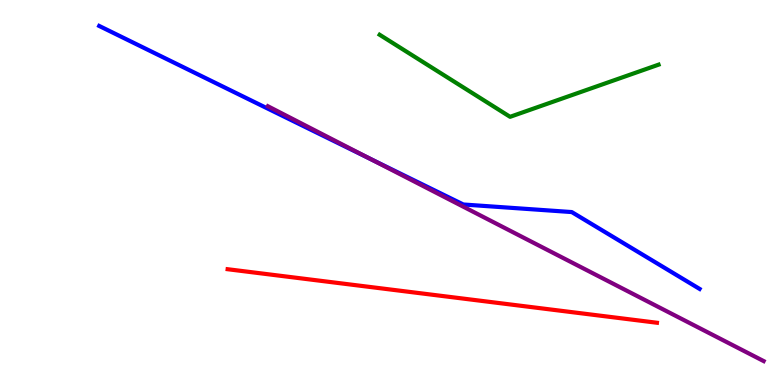[{'lines': ['blue', 'red'], 'intersections': []}, {'lines': ['green', 'red'], 'intersections': []}, {'lines': ['purple', 'red'], 'intersections': []}, {'lines': ['blue', 'green'], 'intersections': []}, {'lines': ['blue', 'purple'], 'intersections': [{'x': 4.77, 'y': 5.88}]}, {'lines': ['green', 'purple'], 'intersections': []}]